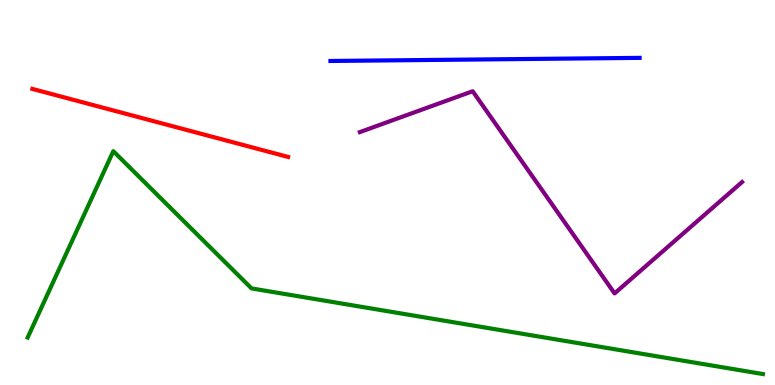[{'lines': ['blue', 'red'], 'intersections': []}, {'lines': ['green', 'red'], 'intersections': []}, {'lines': ['purple', 'red'], 'intersections': []}, {'lines': ['blue', 'green'], 'intersections': []}, {'lines': ['blue', 'purple'], 'intersections': []}, {'lines': ['green', 'purple'], 'intersections': []}]